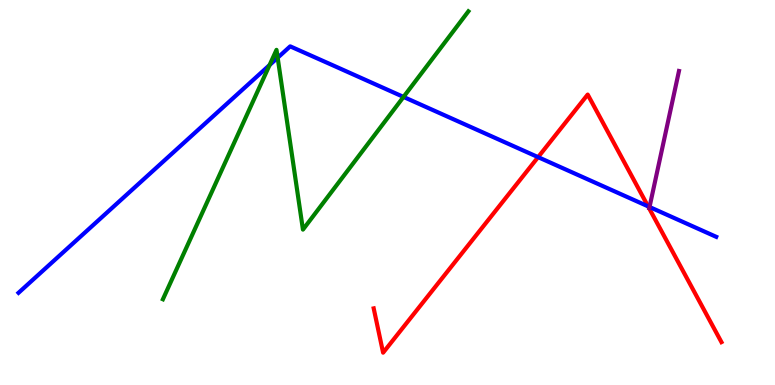[{'lines': ['blue', 'red'], 'intersections': [{'x': 6.94, 'y': 5.92}, {'x': 8.36, 'y': 4.64}]}, {'lines': ['green', 'red'], 'intersections': []}, {'lines': ['purple', 'red'], 'intersections': []}, {'lines': ['blue', 'green'], 'intersections': [{'x': 3.48, 'y': 8.31}, {'x': 3.58, 'y': 8.5}, {'x': 5.21, 'y': 7.48}]}, {'lines': ['blue', 'purple'], 'intersections': [{'x': 8.38, 'y': 4.62}]}, {'lines': ['green', 'purple'], 'intersections': []}]